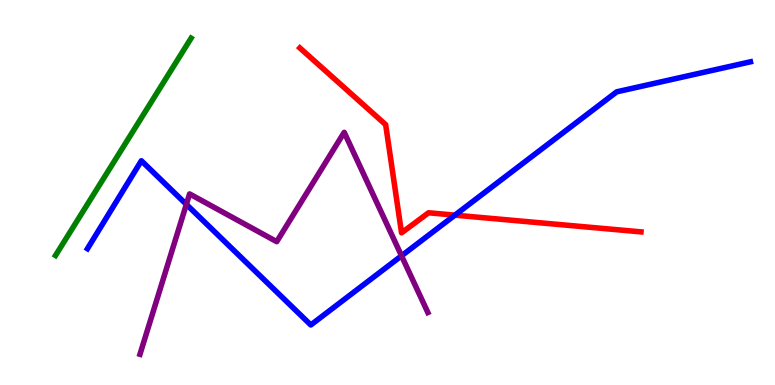[{'lines': ['blue', 'red'], 'intersections': [{'x': 5.87, 'y': 4.41}]}, {'lines': ['green', 'red'], 'intersections': []}, {'lines': ['purple', 'red'], 'intersections': []}, {'lines': ['blue', 'green'], 'intersections': []}, {'lines': ['blue', 'purple'], 'intersections': [{'x': 2.4, 'y': 4.69}, {'x': 5.18, 'y': 3.36}]}, {'lines': ['green', 'purple'], 'intersections': []}]